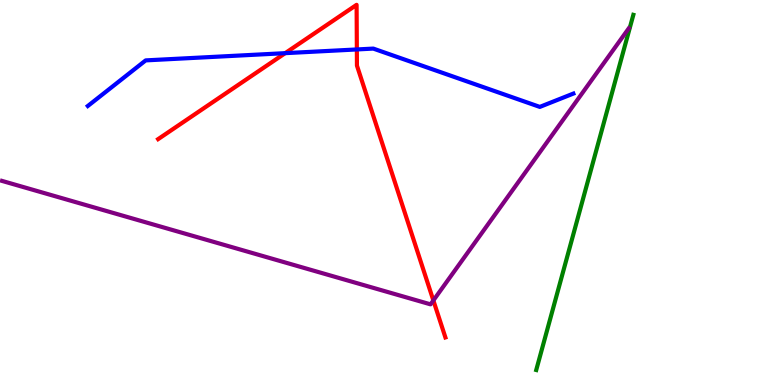[{'lines': ['blue', 'red'], 'intersections': [{'x': 3.68, 'y': 8.62}, {'x': 4.6, 'y': 8.72}]}, {'lines': ['green', 'red'], 'intersections': []}, {'lines': ['purple', 'red'], 'intersections': [{'x': 5.59, 'y': 2.2}]}, {'lines': ['blue', 'green'], 'intersections': []}, {'lines': ['blue', 'purple'], 'intersections': []}, {'lines': ['green', 'purple'], 'intersections': []}]